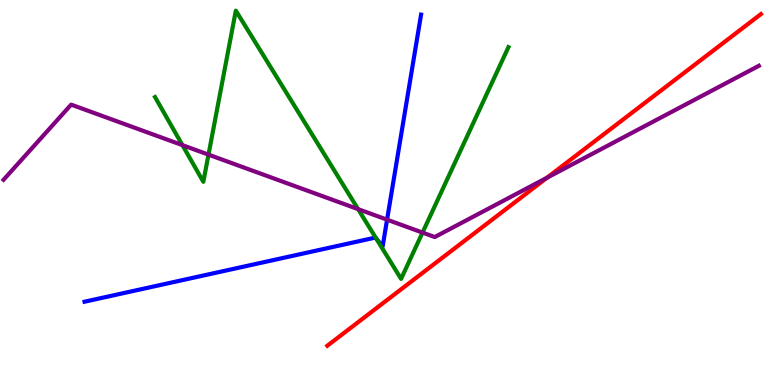[{'lines': ['blue', 'red'], 'intersections': []}, {'lines': ['green', 'red'], 'intersections': []}, {'lines': ['purple', 'red'], 'intersections': [{'x': 7.06, 'y': 5.38}]}, {'lines': ['blue', 'green'], 'intersections': [{'x': 4.85, 'y': 3.81}]}, {'lines': ['blue', 'purple'], 'intersections': [{'x': 4.99, 'y': 4.29}]}, {'lines': ['green', 'purple'], 'intersections': [{'x': 2.35, 'y': 6.23}, {'x': 2.69, 'y': 5.98}, {'x': 4.62, 'y': 4.57}, {'x': 5.45, 'y': 3.96}]}]